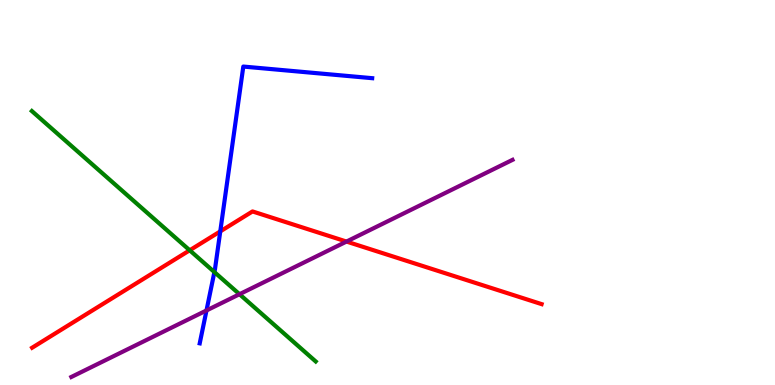[{'lines': ['blue', 'red'], 'intersections': [{'x': 2.84, 'y': 3.99}]}, {'lines': ['green', 'red'], 'intersections': [{'x': 2.45, 'y': 3.5}]}, {'lines': ['purple', 'red'], 'intersections': [{'x': 4.47, 'y': 3.73}]}, {'lines': ['blue', 'green'], 'intersections': [{'x': 2.77, 'y': 2.93}]}, {'lines': ['blue', 'purple'], 'intersections': [{'x': 2.66, 'y': 1.94}]}, {'lines': ['green', 'purple'], 'intersections': [{'x': 3.09, 'y': 2.36}]}]